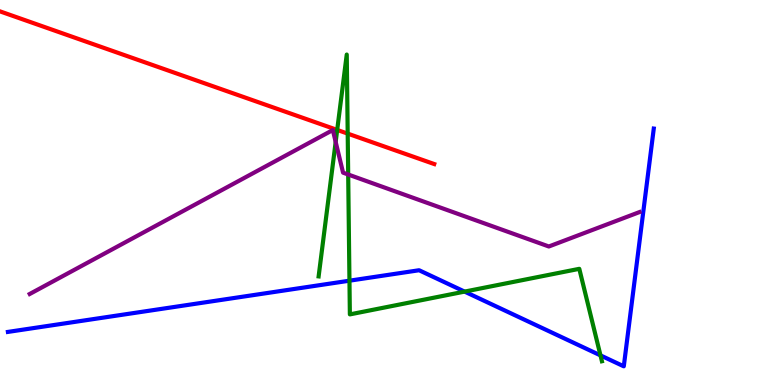[{'lines': ['blue', 'red'], 'intersections': []}, {'lines': ['green', 'red'], 'intersections': [{'x': 4.35, 'y': 6.63}, {'x': 4.49, 'y': 6.53}]}, {'lines': ['purple', 'red'], 'intersections': []}, {'lines': ['blue', 'green'], 'intersections': [{'x': 4.51, 'y': 2.71}, {'x': 5.99, 'y': 2.43}, {'x': 7.75, 'y': 0.769}]}, {'lines': ['blue', 'purple'], 'intersections': []}, {'lines': ['green', 'purple'], 'intersections': [{'x': 4.33, 'y': 6.31}, {'x': 4.49, 'y': 5.47}]}]